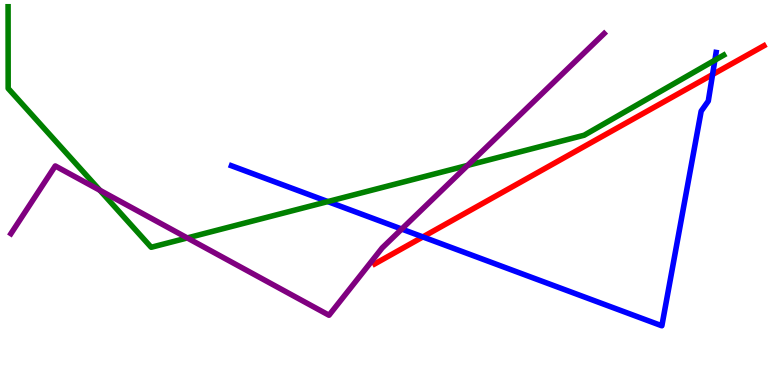[{'lines': ['blue', 'red'], 'intersections': [{'x': 5.46, 'y': 3.85}, {'x': 9.19, 'y': 8.06}]}, {'lines': ['green', 'red'], 'intersections': []}, {'lines': ['purple', 'red'], 'intersections': []}, {'lines': ['blue', 'green'], 'intersections': [{'x': 4.23, 'y': 4.76}, {'x': 9.22, 'y': 8.44}]}, {'lines': ['blue', 'purple'], 'intersections': [{'x': 5.18, 'y': 4.05}]}, {'lines': ['green', 'purple'], 'intersections': [{'x': 1.29, 'y': 5.06}, {'x': 2.42, 'y': 3.82}, {'x': 6.03, 'y': 5.7}]}]